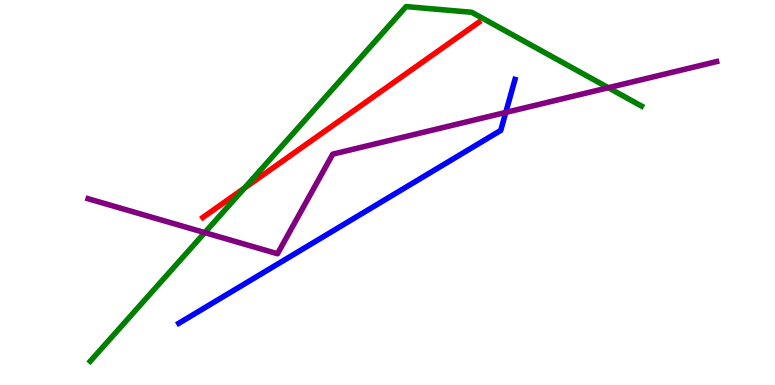[{'lines': ['blue', 'red'], 'intersections': []}, {'lines': ['green', 'red'], 'intersections': [{'x': 3.16, 'y': 5.12}]}, {'lines': ['purple', 'red'], 'intersections': []}, {'lines': ['blue', 'green'], 'intersections': []}, {'lines': ['blue', 'purple'], 'intersections': [{'x': 6.53, 'y': 7.08}]}, {'lines': ['green', 'purple'], 'intersections': [{'x': 2.64, 'y': 3.96}, {'x': 7.85, 'y': 7.72}]}]